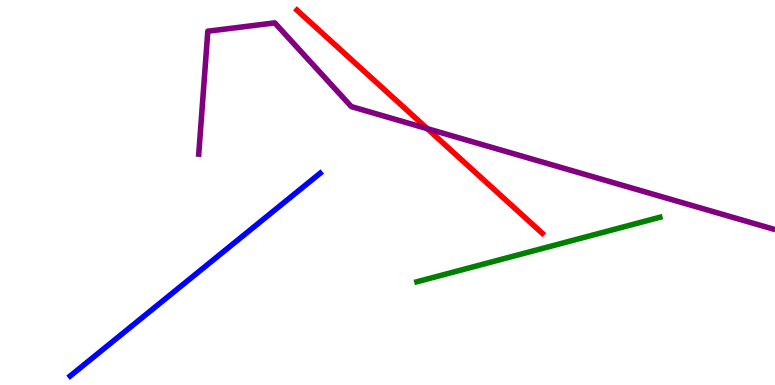[{'lines': ['blue', 'red'], 'intersections': []}, {'lines': ['green', 'red'], 'intersections': []}, {'lines': ['purple', 'red'], 'intersections': [{'x': 5.51, 'y': 6.66}]}, {'lines': ['blue', 'green'], 'intersections': []}, {'lines': ['blue', 'purple'], 'intersections': []}, {'lines': ['green', 'purple'], 'intersections': []}]